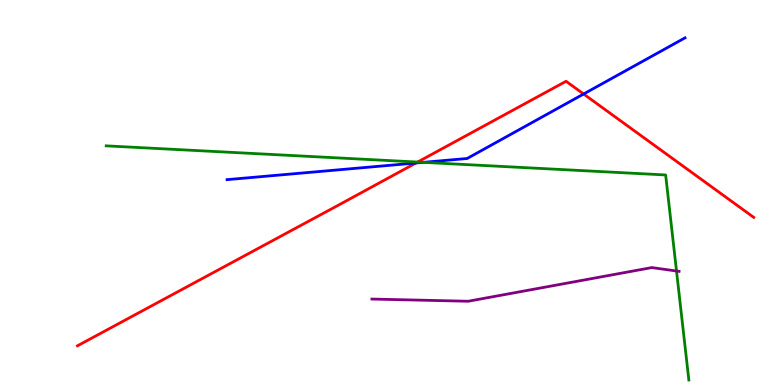[{'lines': ['blue', 'red'], 'intersections': [{'x': 5.37, 'y': 5.77}, {'x': 7.53, 'y': 7.56}]}, {'lines': ['green', 'red'], 'intersections': [{'x': 5.39, 'y': 5.79}]}, {'lines': ['purple', 'red'], 'intersections': []}, {'lines': ['blue', 'green'], 'intersections': [{'x': 5.46, 'y': 5.78}]}, {'lines': ['blue', 'purple'], 'intersections': []}, {'lines': ['green', 'purple'], 'intersections': [{'x': 8.73, 'y': 2.96}]}]